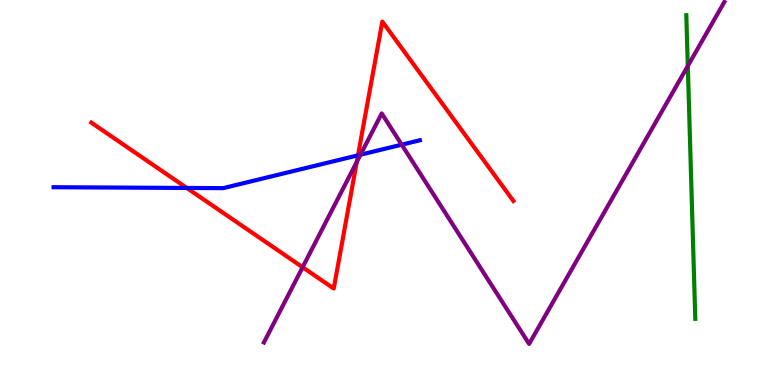[{'lines': ['blue', 'red'], 'intersections': [{'x': 2.41, 'y': 5.12}, {'x': 4.62, 'y': 5.97}]}, {'lines': ['green', 'red'], 'intersections': []}, {'lines': ['purple', 'red'], 'intersections': [{'x': 3.9, 'y': 3.06}, {'x': 4.6, 'y': 5.79}]}, {'lines': ['blue', 'green'], 'intersections': []}, {'lines': ['blue', 'purple'], 'intersections': [{'x': 4.65, 'y': 5.98}, {'x': 5.18, 'y': 6.24}]}, {'lines': ['green', 'purple'], 'intersections': [{'x': 8.87, 'y': 8.29}]}]